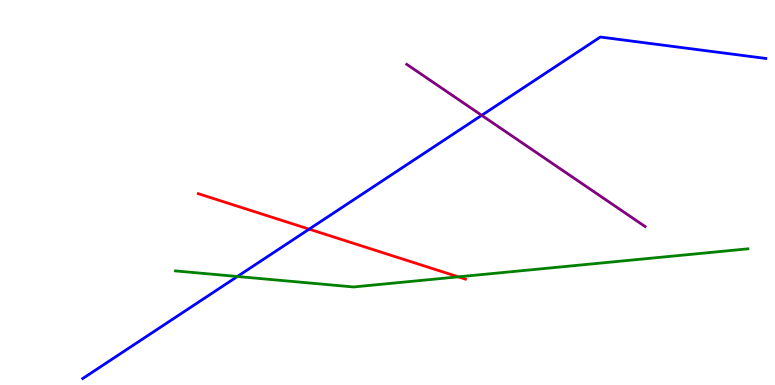[{'lines': ['blue', 'red'], 'intersections': [{'x': 3.99, 'y': 4.05}]}, {'lines': ['green', 'red'], 'intersections': [{'x': 5.91, 'y': 2.81}]}, {'lines': ['purple', 'red'], 'intersections': []}, {'lines': ['blue', 'green'], 'intersections': [{'x': 3.06, 'y': 2.82}]}, {'lines': ['blue', 'purple'], 'intersections': [{'x': 6.22, 'y': 7.0}]}, {'lines': ['green', 'purple'], 'intersections': []}]